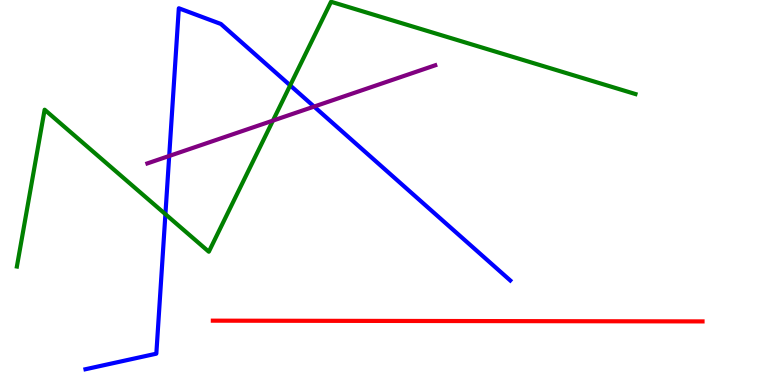[{'lines': ['blue', 'red'], 'intersections': []}, {'lines': ['green', 'red'], 'intersections': []}, {'lines': ['purple', 'red'], 'intersections': []}, {'lines': ['blue', 'green'], 'intersections': [{'x': 2.13, 'y': 4.44}, {'x': 3.74, 'y': 7.78}]}, {'lines': ['blue', 'purple'], 'intersections': [{'x': 2.18, 'y': 5.95}, {'x': 4.05, 'y': 7.23}]}, {'lines': ['green', 'purple'], 'intersections': [{'x': 3.52, 'y': 6.87}]}]